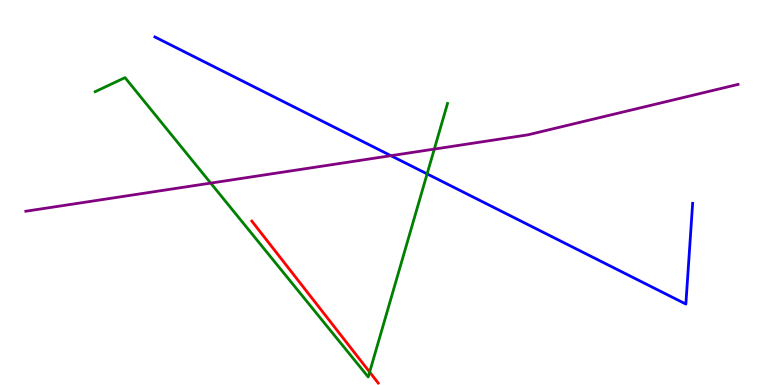[{'lines': ['blue', 'red'], 'intersections': []}, {'lines': ['green', 'red'], 'intersections': [{'x': 4.77, 'y': 0.336}]}, {'lines': ['purple', 'red'], 'intersections': []}, {'lines': ['blue', 'green'], 'intersections': [{'x': 5.51, 'y': 5.48}]}, {'lines': ['blue', 'purple'], 'intersections': [{'x': 5.04, 'y': 5.96}]}, {'lines': ['green', 'purple'], 'intersections': [{'x': 2.72, 'y': 5.24}, {'x': 5.6, 'y': 6.13}]}]